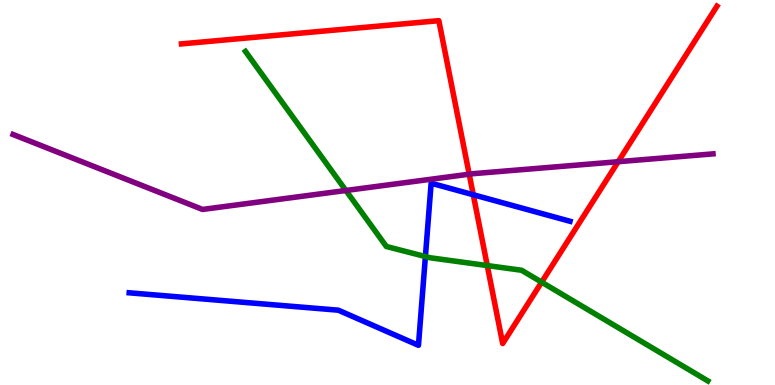[{'lines': ['blue', 'red'], 'intersections': [{'x': 6.11, 'y': 4.94}]}, {'lines': ['green', 'red'], 'intersections': [{'x': 6.29, 'y': 3.1}, {'x': 6.99, 'y': 2.67}]}, {'lines': ['purple', 'red'], 'intersections': [{'x': 6.05, 'y': 5.48}, {'x': 7.98, 'y': 5.8}]}, {'lines': ['blue', 'green'], 'intersections': [{'x': 5.49, 'y': 3.34}]}, {'lines': ['blue', 'purple'], 'intersections': []}, {'lines': ['green', 'purple'], 'intersections': [{'x': 4.46, 'y': 5.05}]}]